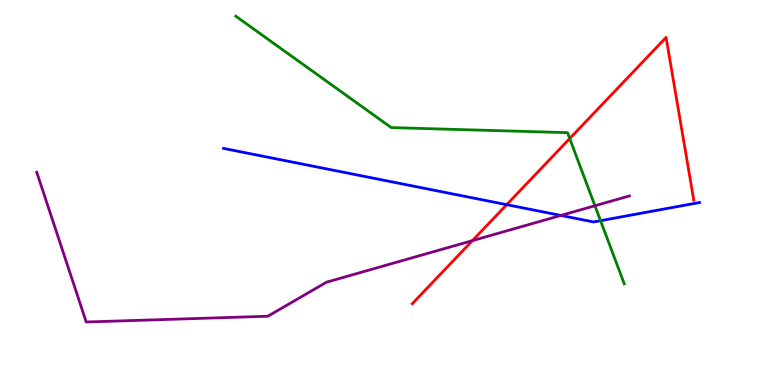[{'lines': ['blue', 'red'], 'intersections': [{'x': 6.54, 'y': 4.68}]}, {'lines': ['green', 'red'], 'intersections': [{'x': 7.35, 'y': 6.4}]}, {'lines': ['purple', 'red'], 'intersections': [{'x': 6.1, 'y': 3.75}]}, {'lines': ['blue', 'green'], 'intersections': [{'x': 7.75, 'y': 4.27}]}, {'lines': ['blue', 'purple'], 'intersections': [{'x': 7.24, 'y': 4.4}]}, {'lines': ['green', 'purple'], 'intersections': [{'x': 7.68, 'y': 4.66}]}]